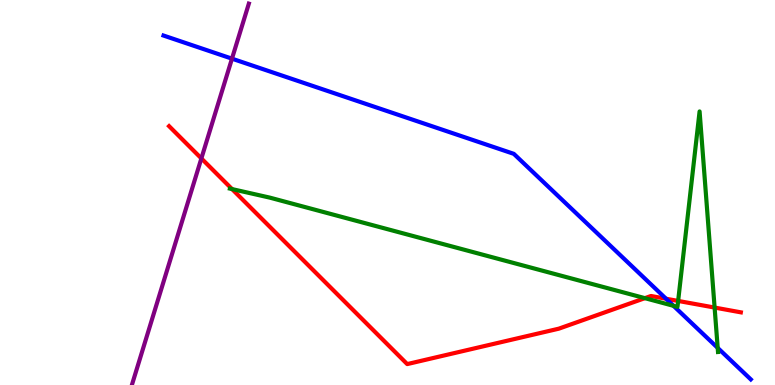[{'lines': ['blue', 'red'], 'intersections': [{'x': 8.59, 'y': 2.24}]}, {'lines': ['green', 'red'], 'intersections': [{'x': 2.99, 'y': 5.09}, {'x': 8.32, 'y': 2.26}, {'x': 8.75, 'y': 2.18}, {'x': 9.22, 'y': 2.01}]}, {'lines': ['purple', 'red'], 'intersections': [{'x': 2.6, 'y': 5.89}]}, {'lines': ['blue', 'green'], 'intersections': [{'x': 8.69, 'y': 2.06}, {'x': 9.26, 'y': 0.964}]}, {'lines': ['blue', 'purple'], 'intersections': [{'x': 2.99, 'y': 8.48}]}, {'lines': ['green', 'purple'], 'intersections': []}]